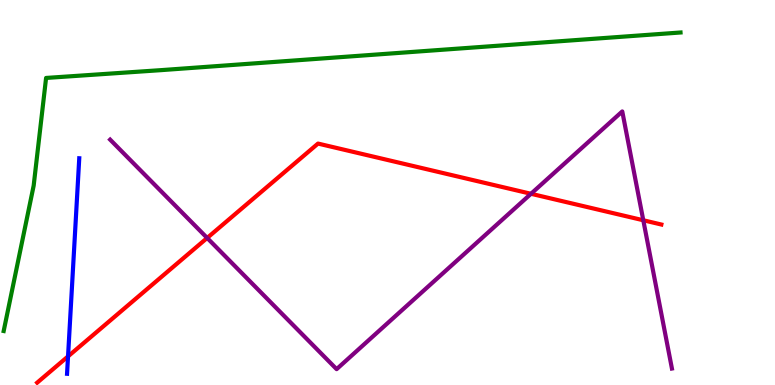[{'lines': ['blue', 'red'], 'intersections': [{'x': 0.878, 'y': 0.743}]}, {'lines': ['green', 'red'], 'intersections': []}, {'lines': ['purple', 'red'], 'intersections': [{'x': 2.67, 'y': 3.82}, {'x': 6.85, 'y': 4.97}, {'x': 8.3, 'y': 4.28}]}, {'lines': ['blue', 'green'], 'intersections': []}, {'lines': ['blue', 'purple'], 'intersections': []}, {'lines': ['green', 'purple'], 'intersections': []}]